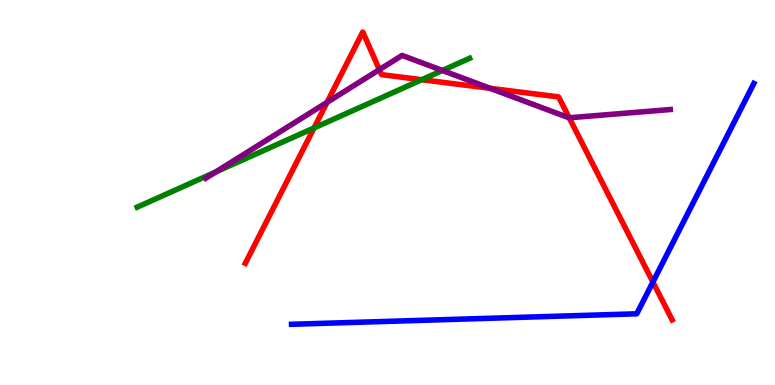[{'lines': ['blue', 'red'], 'intersections': [{'x': 8.42, 'y': 2.67}]}, {'lines': ['green', 'red'], 'intersections': [{'x': 4.05, 'y': 6.68}, {'x': 5.44, 'y': 7.93}]}, {'lines': ['purple', 'red'], 'intersections': [{'x': 4.22, 'y': 7.34}, {'x': 4.9, 'y': 8.19}, {'x': 6.32, 'y': 7.71}, {'x': 7.34, 'y': 6.94}]}, {'lines': ['blue', 'green'], 'intersections': []}, {'lines': ['blue', 'purple'], 'intersections': []}, {'lines': ['green', 'purple'], 'intersections': [{'x': 2.78, 'y': 5.53}, {'x': 5.71, 'y': 8.17}]}]